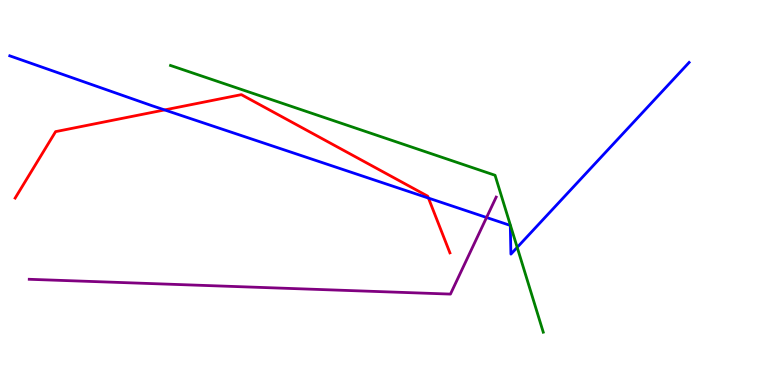[{'lines': ['blue', 'red'], 'intersections': [{'x': 2.12, 'y': 7.14}, {'x': 5.53, 'y': 4.86}]}, {'lines': ['green', 'red'], 'intersections': []}, {'lines': ['purple', 'red'], 'intersections': []}, {'lines': ['blue', 'green'], 'intersections': [{'x': 6.67, 'y': 3.57}]}, {'lines': ['blue', 'purple'], 'intersections': [{'x': 6.28, 'y': 4.35}]}, {'lines': ['green', 'purple'], 'intersections': []}]